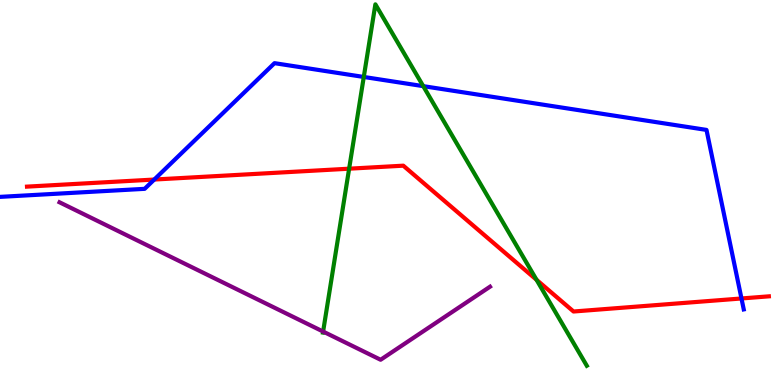[{'lines': ['blue', 'red'], 'intersections': [{'x': 1.99, 'y': 5.34}, {'x': 9.57, 'y': 2.25}]}, {'lines': ['green', 'red'], 'intersections': [{'x': 4.5, 'y': 5.62}, {'x': 6.92, 'y': 2.73}]}, {'lines': ['purple', 'red'], 'intersections': []}, {'lines': ['blue', 'green'], 'intersections': [{'x': 4.69, 'y': 8.0}, {'x': 5.46, 'y': 7.76}]}, {'lines': ['blue', 'purple'], 'intersections': []}, {'lines': ['green', 'purple'], 'intersections': [{'x': 4.17, 'y': 1.39}]}]